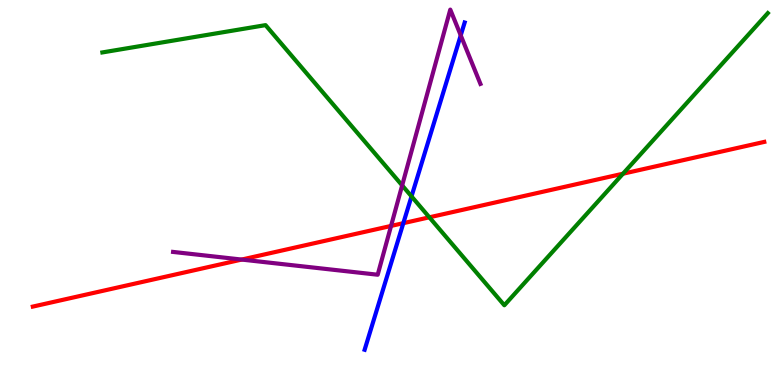[{'lines': ['blue', 'red'], 'intersections': [{'x': 5.2, 'y': 4.2}]}, {'lines': ['green', 'red'], 'intersections': [{'x': 5.54, 'y': 4.36}, {'x': 8.04, 'y': 5.49}]}, {'lines': ['purple', 'red'], 'intersections': [{'x': 3.12, 'y': 3.26}, {'x': 5.05, 'y': 4.13}]}, {'lines': ['blue', 'green'], 'intersections': [{'x': 5.31, 'y': 4.9}]}, {'lines': ['blue', 'purple'], 'intersections': [{'x': 5.94, 'y': 9.08}]}, {'lines': ['green', 'purple'], 'intersections': [{'x': 5.19, 'y': 5.18}]}]